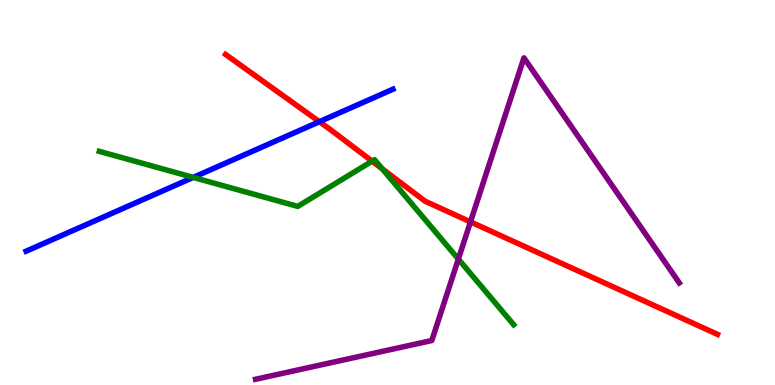[{'lines': ['blue', 'red'], 'intersections': [{'x': 4.12, 'y': 6.84}]}, {'lines': ['green', 'red'], 'intersections': [{'x': 4.8, 'y': 5.81}, {'x': 4.93, 'y': 5.61}]}, {'lines': ['purple', 'red'], 'intersections': [{'x': 6.07, 'y': 4.24}]}, {'lines': ['blue', 'green'], 'intersections': [{'x': 2.49, 'y': 5.39}]}, {'lines': ['blue', 'purple'], 'intersections': []}, {'lines': ['green', 'purple'], 'intersections': [{'x': 5.91, 'y': 3.27}]}]